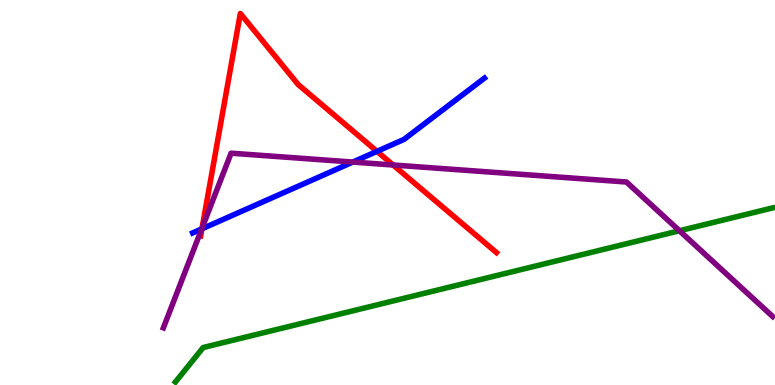[{'lines': ['blue', 'red'], 'intersections': [{'x': 2.61, 'y': 4.06}, {'x': 4.86, 'y': 6.07}]}, {'lines': ['green', 'red'], 'intersections': []}, {'lines': ['purple', 'red'], 'intersections': [{'x': 2.61, 'y': 4.08}, {'x': 5.07, 'y': 5.71}]}, {'lines': ['blue', 'green'], 'intersections': []}, {'lines': ['blue', 'purple'], 'intersections': [{'x': 2.6, 'y': 4.05}, {'x': 4.55, 'y': 5.79}]}, {'lines': ['green', 'purple'], 'intersections': [{'x': 8.77, 'y': 4.01}]}]